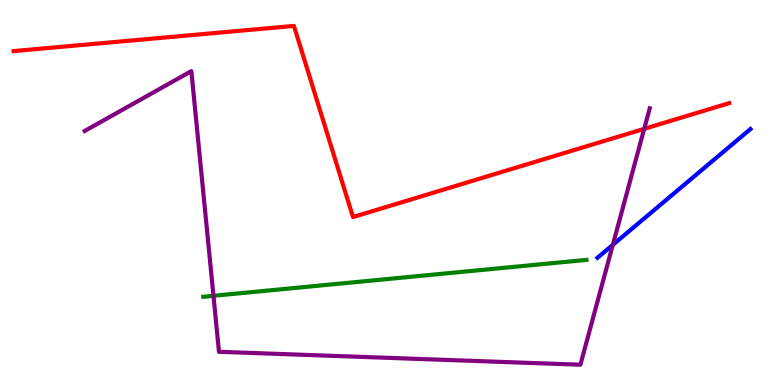[{'lines': ['blue', 'red'], 'intersections': []}, {'lines': ['green', 'red'], 'intersections': []}, {'lines': ['purple', 'red'], 'intersections': [{'x': 8.31, 'y': 6.65}]}, {'lines': ['blue', 'green'], 'intersections': []}, {'lines': ['blue', 'purple'], 'intersections': [{'x': 7.91, 'y': 3.64}]}, {'lines': ['green', 'purple'], 'intersections': [{'x': 2.75, 'y': 2.32}]}]